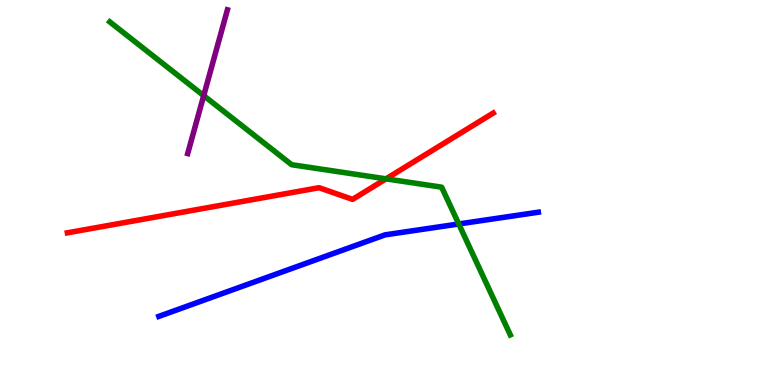[{'lines': ['blue', 'red'], 'intersections': []}, {'lines': ['green', 'red'], 'intersections': [{'x': 4.98, 'y': 5.35}]}, {'lines': ['purple', 'red'], 'intersections': []}, {'lines': ['blue', 'green'], 'intersections': [{'x': 5.92, 'y': 4.18}]}, {'lines': ['blue', 'purple'], 'intersections': []}, {'lines': ['green', 'purple'], 'intersections': [{'x': 2.63, 'y': 7.52}]}]